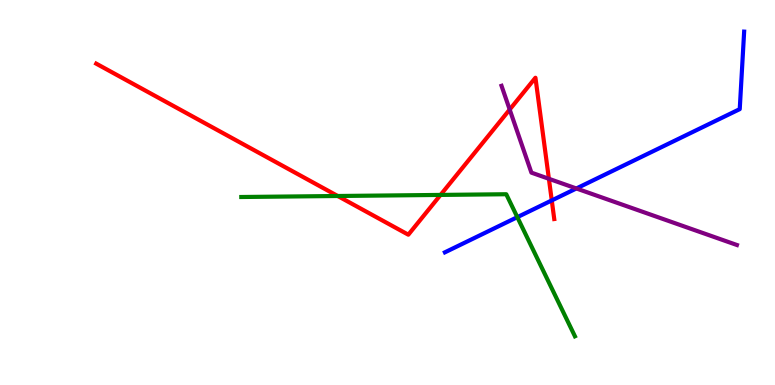[{'lines': ['blue', 'red'], 'intersections': [{'x': 7.12, 'y': 4.79}]}, {'lines': ['green', 'red'], 'intersections': [{'x': 4.36, 'y': 4.91}, {'x': 5.68, 'y': 4.94}]}, {'lines': ['purple', 'red'], 'intersections': [{'x': 6.58, 'y': 7.15}, {'x': 7.08, 'y': 5.36}]}, {'lines': ['blue', 'green'], 'intersections': [{'x': 6.68, 'y': 4.36}]}, {'lines': ['blue', 'purple'], 'intersections': [{'x': 7.44, 'y': 5.1}]}, {'lines': ['green', 'purple'], 'intersections': []}]